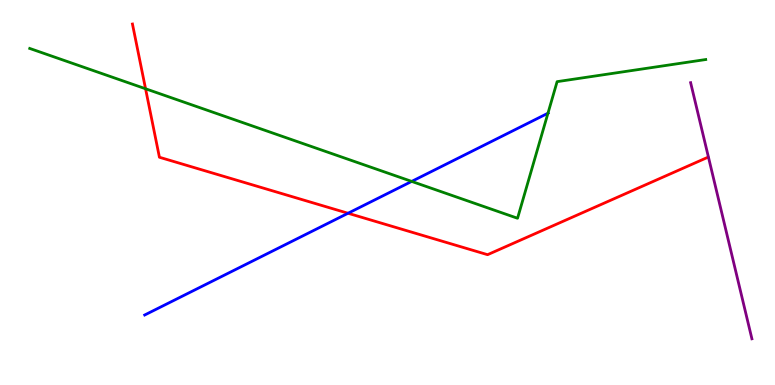[{'lines': ['blue', 'red'], 'intersections': [{'x': 4.49, 'y': 4.46}]}, {'lines': ['green', 'red'], 'intersections': [{'x': 1.88, 'y': 7.69}]}, {'lines': ['purple', 'red'], 'intersections': []}, {'lines': ['blue', 'green'], 'intersections': [{'x': 5.31, 'y': 5.29}, {'x': 7.07, 'y': 7.06}]}, {'lines': ['blue', 'purple'], 'intersections': []}, {'lines': ['green', 'purple'], 'intersections': []}]